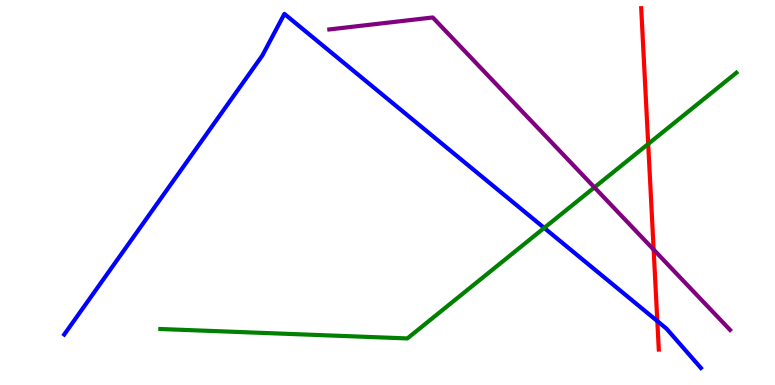[{'lines': ['blue', 'red'], 'intersections': [{'x': 8.48, 'y': 1.66}]}, {'lines': ['green', 'red'], 'intersections': [{'x': 8.36, 'y': 6.26}]}, {'lines': ['purple', 'red'], 'intersections': [{'x': 8.43, 'y': 3.52}]}, {'lines': ['blue', 'green'], 'intersections': [{'x': 7.02, 'y': 4.08}]}, {'lines': ['blue', 'purple'], 'intersections': []}, {'lines': ['green', 'purple'], 'intersections': [{'x': 7.67, 'y': 5.13}]}]